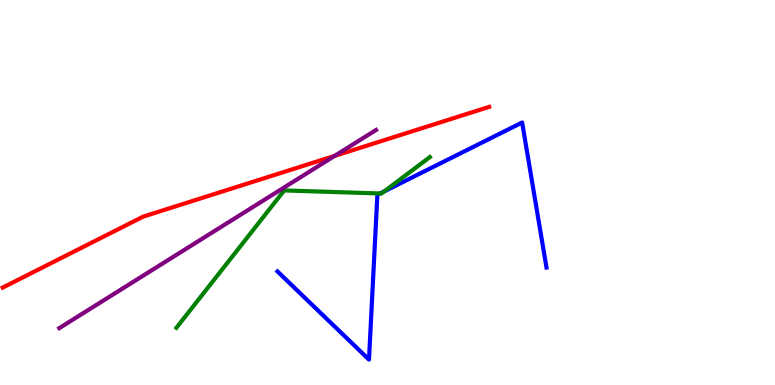[{'lines': ['blue', 'red'], 'intersections': []}, {'lines': ['green', 'red'], 'intersections': []}, {'lines': ['purple', 'red'], 'intersections': [{'x': 4.32, 'y': 5.95}]}, {'lines': ['blue', 'green'], 'intersections': [{'x': 4.9, 'y': 4.97}, {'x': 4.96, 'y': 5.03}]}, {'lines': ['blue', 'purple'], 'intersections': []}, {'lines': ['green', 'purple'], 'intersections': []}]